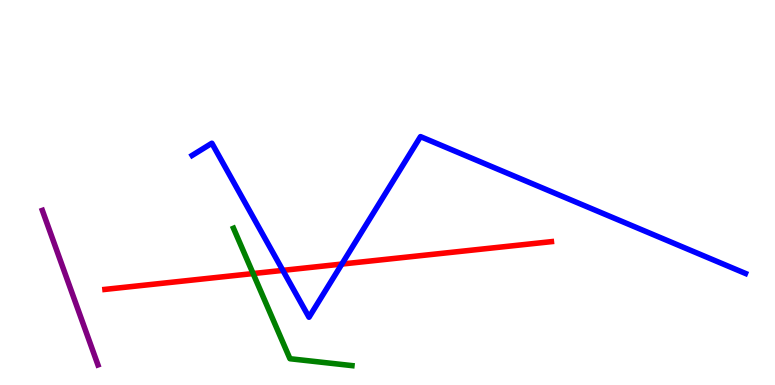[{'lines': ['blue', 'red'], 'intersections': [{'x': 3.65, 'y': 2.98}, {'x': 4.41, 'y': 3.14}]}, {'lines': ['green', 'red'], 'intersections': [{'x': 3.27, 'y': 2.89}]}, {'lines': ['purple', 'red'], 'intersections': []}, {'lines': ['blue', 'green'], 'intersections': []}, {'lines': ['blue', 'purple'], 'intersections': []}, {'lines': ['green', 'purple'], 'intersections': []}]